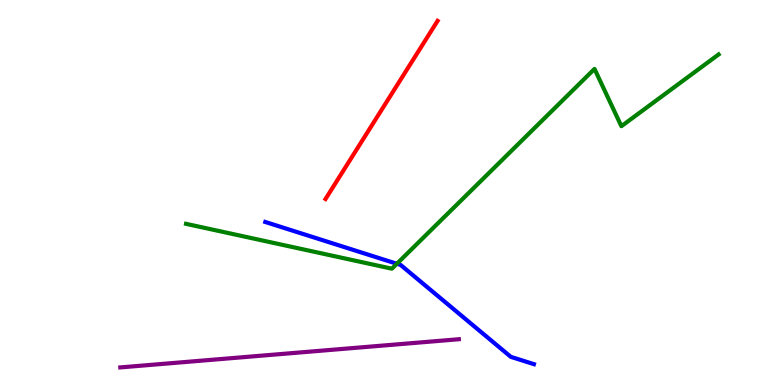[{'lines': ['blue', 'red'], 'intersections': []}, {'lines': ['green', 'red'], 'intersections': []}, {'lines': ['purple', 'red'], 'intersections': []}, {'lines': ['blue', 'green'], 'intersections': [{'x': 5.12, 'y': 3.15}]}, {'lines': ['blue', 'purple'], 'intersections': []}, {'lines': ['green', 'purple'], 'intersections': []}]